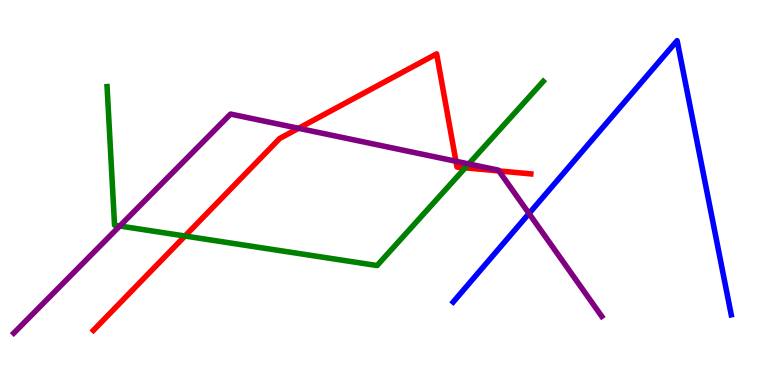[{'lines': ['blue', 'red'], 'intersections': []}, {'lines': ['green', 'red'], 'intersections': [{'x': 2.39, 'y': 3.87}, {'x': 6.0, 'y': 5.64}]}, {'lines': ['purple', 'red'], 'intersections': [{'x': 3.85, 'y': 6.67}, {'x': 5.88, 'y': 5.81}, {'x': 6.44, 'y': 5.56}]}, {'lines': ['blue', 'green'], 'intersections': []}, {'lines': ['blue', 'purple'], 'intersections': [{'x': 6.83, 'y': 4.45}]}, {'lines': ['green', 'purple'], 'intersections': [{'x': 1.55, 'y': 4.13}, {'x': 6.05, 'y': 5.74}]}]